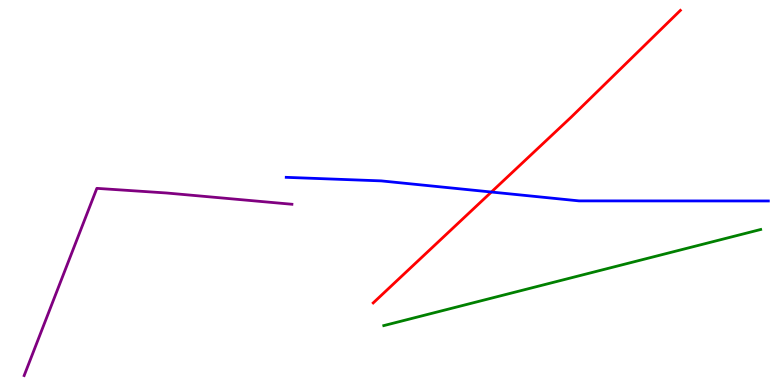[{'lines': ['blue', 'red'], 'intersections': [{'x': 6.34, 'y': 5.01}]}, {'lines': ['green', 'red'], 'intersections': []}, {'lines': ['purple', 'red'], 'intersections': []}, {'lines': ['blue', 'green'], 'intersections': []}, {'lines': ['blue', 'purple'], 'intersections': []}, {'lines': ['green', 'purple'], 'intersections': []}]